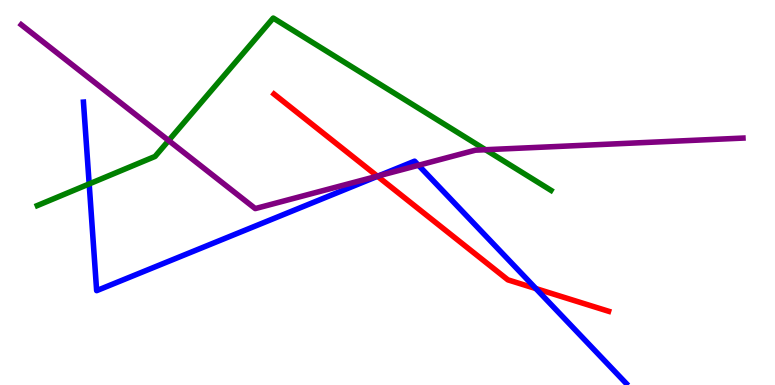[{'lines': ['blue', 'red'], 'intersections': [{'x': 4.87, 'y': 5.42}, {'x': 6.91, 'y': 2.5}]}, {'lines': ['green', 'red'], 'intersections': []}, {'lines': ['purple', 'red'], 'intersections': [{'x': 4.87, 'y': 5.42}]}, {'lines': ['blue', 'green'], 'intersections': [{'x': 1.15, 'y': 5.22}]}, {'lines': ['blue', 'purple'], 'intersections': [{'x': 4.88, 'y': 5.43}, {'x': 5.4, 'y': 5.71}]}, {'lines': ['green', 'purple'], 'intersections': [{'x': 2.18, 'y': 6.35}, {'x': 6.26, 'y': 6.11}]}]